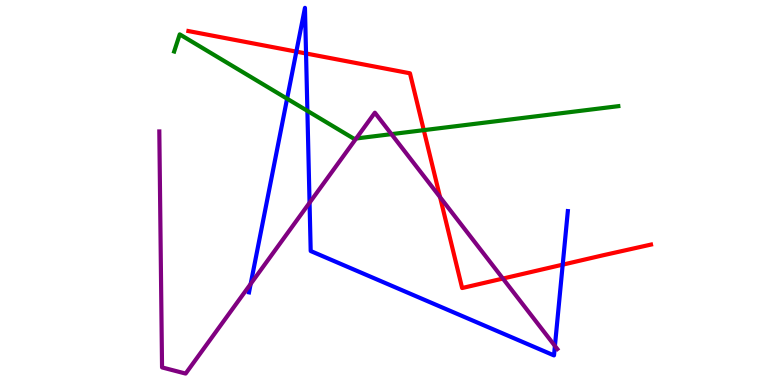[{'lines': ['blue', 'red'], 'intersections': [{'x': 3.82, 'y': 8.66}, {'x': 3.95, 'y': 8.61}, {'x': 7.26, 'y': 3.13}]}, {'lines': ['green', 'red'], 'intersections': [{'x': 5.47, 'y': 6.62}]}, {'lines': ['purple', 'red'], 'intersections': [{'x': 5.68, 'y': 4.88}, {'x': 6.49, 'y': 2.76}]}, {'lines': ['blue', 'green'], 'intersections': [{'x': 3.7, 'y': 7.44}, {'x': 3.97, 'y': 7.12}]}, {'lines': ['blue', 'purple'], 'intersections': [{'x': 3.23, 'y': 2.63}, {'x': 3.99, 'y': 4.73}, {'x': 7.16, 'y': 1.01}]}, {'lines': ['green', 'purple'], 'intersections': [{'x': 4.6, 'y': 6.4}, {'x': 5.05, 'y': 6.52}]}]